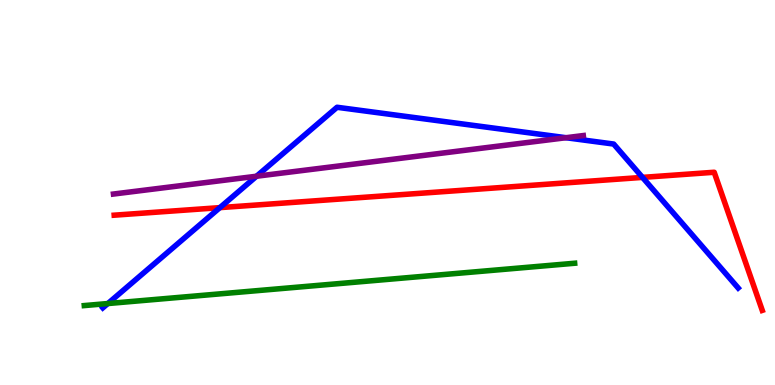[{'lines': ['blue', 'red'], 'intersections': [{'x': 2.84, 'y': 4.61}, {'x': 8.29, 'y': 5.39}]}, {'lines': ['green', 'red'], 'intersections': []}, {'lines': ['purple', 'red'], 'intersections': []}, {'lines': ['blue', 'green'], 'intersections': [{'x': 1.39, 'y': 2.12}]}, {'lines': ['blue', 'purple'], 'intersections': [{'x': 3.31, 'y': 5.42}, {'x': 7.3, 'y': 6.42}]}, {'lines': ['green', 'purple'], 'intersections': []}]